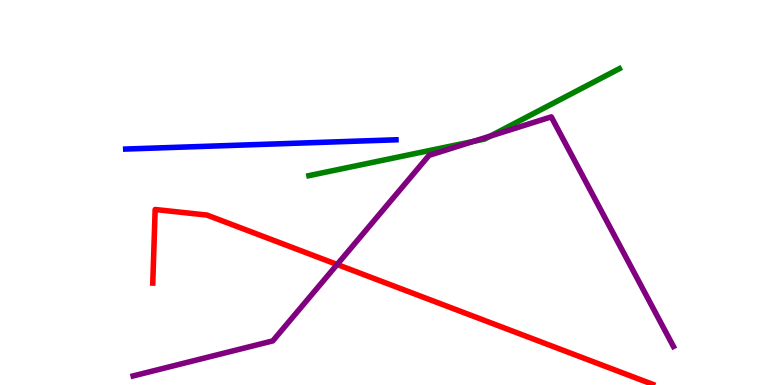[{'lines': ['blue', 'red'], 'intersections': []}, {'lines': ['green', 'red'], 'intersections': []}, {'lines': ['purple', 'red'], 'intersections': [{'x': 4.35, 'y': 3.13}]}, {'lines': ['blue', 'green'], 'intersections': []}, {'lines': ['blue', 'purple'], 'intersections': []}, {'lines': ['green', 'purple'], 'intersections': [{'x': 6.11, 'y': 6.33}, {'x': 6.33, 'y': 6.47}]}]